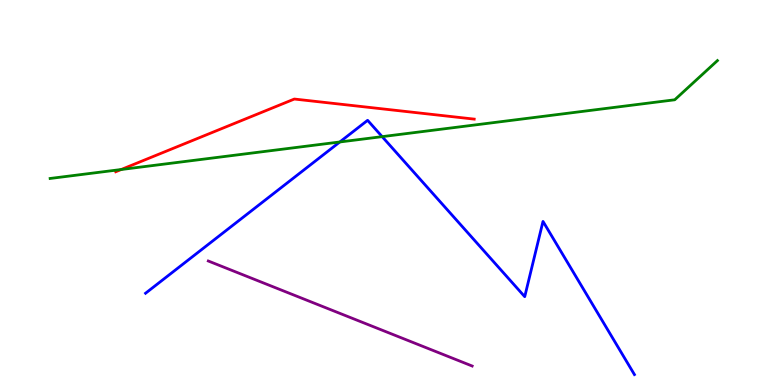[{'lines': ['blue', 'red'], 'intersections': []}, {'lines': ['green', 'red'], 'intersections': [{'x': 1.56, 'y': 5.6}]}, {'lines': ['purple', 'red'], 'intersections': []}, {'lines': ['blue', 'green'], 'intersections': [{'x': 4.38, 'y': 6.31}, {'x': 4.93, 'y': 6.45}]}, {'lines': ['blue', 'purple'], 'intersections': []}, {'lines': ['green', 'purple'], 'intersections': []}]